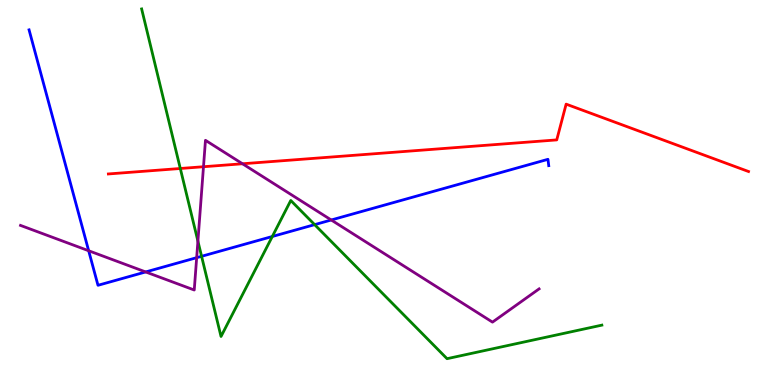[{'lines': ['blue', 'red'], 'intersections': []}, {'lines': ['green', 'red'], 'intersections': [{'x': 2.33, 'y': 5.62}]}, {'lines': ['purple', 'red'], 'intersections': [{'x': 2.63, 'y': 5.67}, {'x': 3.13, 'y': 5.75}]}, {'lines': ['blue', 'green'], 'intersections': [{'x': 2.6, 'y': 3.34}, {'x': 3.51, 'y': 3.86}, {'x': 4.06, 'y': 4.17}]}, {'lines': ['blue', 'purple'], 'intersections': [{'x': 1.14, 'y': 3.49}, {'x': 1.88, 'y': 2.94}, {'x': 2.54, 'y': 3.31}, {'x': 4.27, 'y': 4.29}]}, {'lines': ['green', 'purple'], 'intersections': [{'x': 2.55, 'y': 3.74}]}]